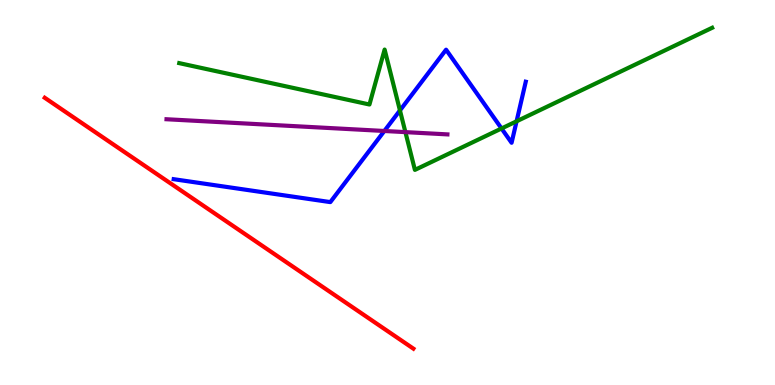[{'lines': ['blue', 'red'], 'intersections': []}, {'lines': ['green', 'red'], 'intersections': []}, {'lines': ['purple', 'red'], 'intersections': []}, {'lines': ['blue', 'green'], 'intersections': [{'x': 5.16, 'y': 7.13}, {'x': 6.47, 'y': 6.66}, {'x': 6.67, 'y': 6.85}]}, {'lines': ['blue', 'purple'], 'intersections': [{'x': 4.96, 'y': 6.6}]}, {'lines': ['green', 'purple'], 'intersections': [{'x': 5.23, 'y': 6.57}]}]